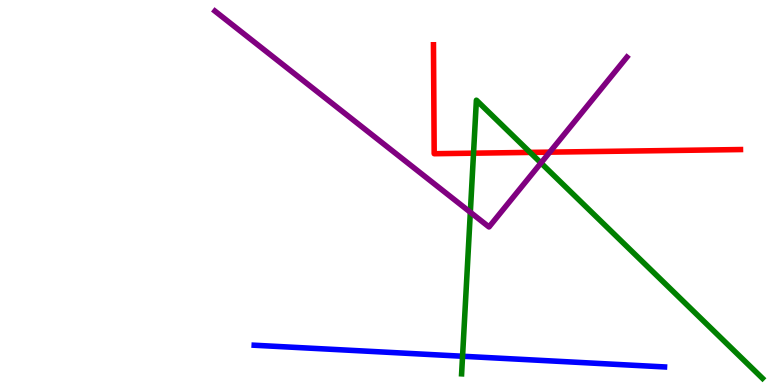[{'lines': ['blue', 'red'], 'intersections': []}, {'lines': ['green', 'red'], 'intersections': [{'x': 6.11, 'y': 6.02}, {'x': 6.84, 'y': 6.04}]}, {'lines': ['purple', 'red'], 'intersections': [{'x': 7.09, 'y': 6.05}]}, {'lines': ['blue', 'green'], 'intersections': [{'x': 5.97, 'y': 0.747}]}, {'lines': ['blue', 'purple'], 'intersections': []}, {'lines': ['green', 'purple'], 'intersections': [{'x': 6.07, 'y': 4.49}, {'x': 6.98, 'y': 5.77}]}]